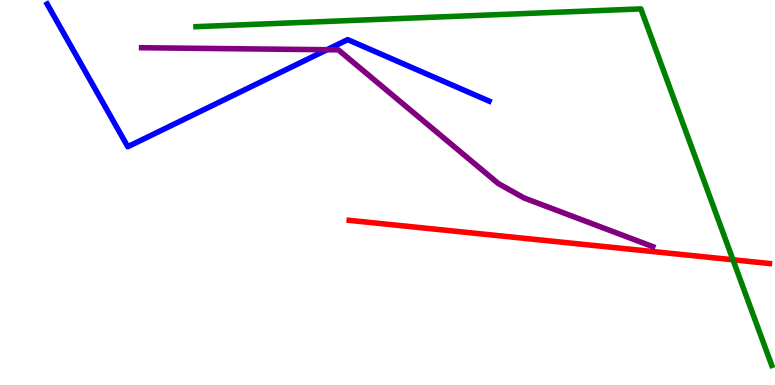[{'lines': ['blue', 'red'], 'intersections': []}, {'lines': ['green', 'red'], 'intersections': [{'x': 9.46, 'y': 3.25}]}, {'lines': ['purple', 'red'], 'intersections': []}, {'lines': ['blue', 'green'], 'intersections': []}, {'lines': ['blue', 'purple'], 'intersections': [{'x': 4.22, 'y': 8.71}]}, {'lines': ['green', 'purple'], 'intersections': []}]